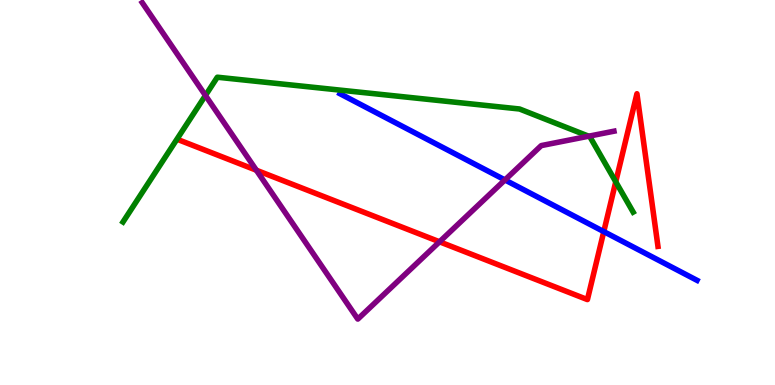[{'lines': ['blue', 'red'], 'intersections': [{'x': 7.79, 'y': 3.98}]}, {'lines': ['green', 'red'], 'intersections': [{'x': 7.95, 'y': 5.28}]}, {'lines': ['purple', 'red'], 'intersections': [{'x': 3.31, 'y': 5.58}, {'x': 5.67, 'y': 3.72}]}, {'lines': ['blue', 'green'], 'intersections': []}, {'lines': ['blue', 'purple'], 'intersections': [{'x': 6.52, 'y': 5.33}]}, {'lines': ['green', 'purple'], 'intersections': [{'x': 2.65, 'y': 7.52}, {'x': 7.6, 'y': 6.46}]}]